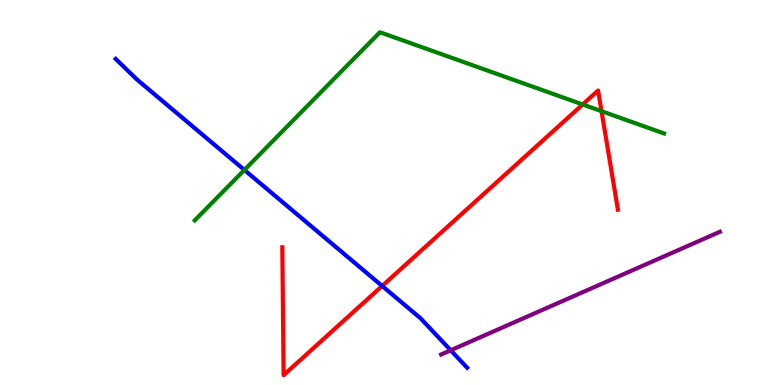[{'lines': ['blue', 'red'], 'intersections': [{'x': 4.93, 'y': 2.57}]}, {'lines': ['green', 'red'], 'intersections': [{'x': 7.52, 'y': 7.29}, {'x': 7.76, 'y': 7.11}]}, {'lines': ['purple', 'red'], 'intersections': []}, {'lines': ['blue', 'green'], 'intersections': [{'x': 3.15, 'y': 5.59}]}, {'lines': ['blue', 'purple'], 'intersections': [{'x': 5.82, 'y': 0.902}]}, {'lines': ['green', 'purple'], 'intersections': []}]